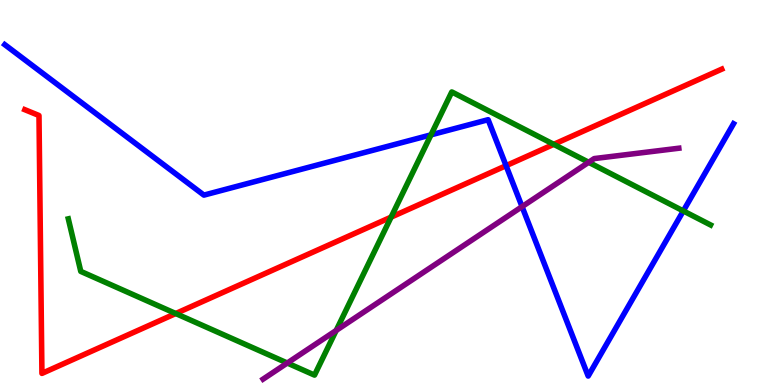[{'lines': ['blue', 'red'], 'intersections': [{'x': 6.53, 'y': 5.7}]}, {'lines': ['green', 'red'], 'intersections': [{'x': 2.27, 'y': 1.86}, {'x': 5.05, 'y': 4.36}, {'x': 7.15, 'y': 6.25}]}, {'lines': ['purple', 'red'], 'intersections': []}, {'lines': ['blue', 'green'], 'intersections': [{'x': 5.56, 'y': 6.5}, {'x': 8.82, 'y': 4.52}]}, {'lines': ['blue', 'purple'], 'intersections': [{'x': 6.74, 'y': 4.63}]}, {'lines': ['green', 'purple'], 'intersections': [{'x': 3.71, 'y': 0.571}, {'x': 4.34, 'y': 1.42}, {'x': 7.6, 'y': 5.78}]}]